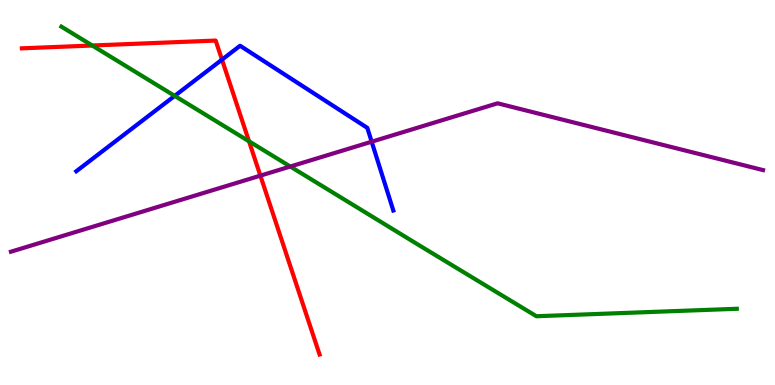[{'lines': ['blue', 'red'], 'intersections': [{'x': 2.86, 'y': 8.45}]}, {'lines': ['green', 'red'], 'intersections': [{'x': 1.19, 'y': 8.82}, {'x': 3.21, 'y': 6.33}]}, {'lines': ['purple', 'red'], 'intersections': [{'x': 3.36, 'y': 5.44}]}, {'lines': ['blue', 'green'], 'intersections': [{'x': 2.25, 'y': 7.51}]}, {'lines': ['blue', 'purple'], 'intersections': [{'x': 4.8, 'y': 6.32}]}, {'lines': ['green', 'purple'], 'intersections': [{'x': 3.75, 'y': 5.67}]}]